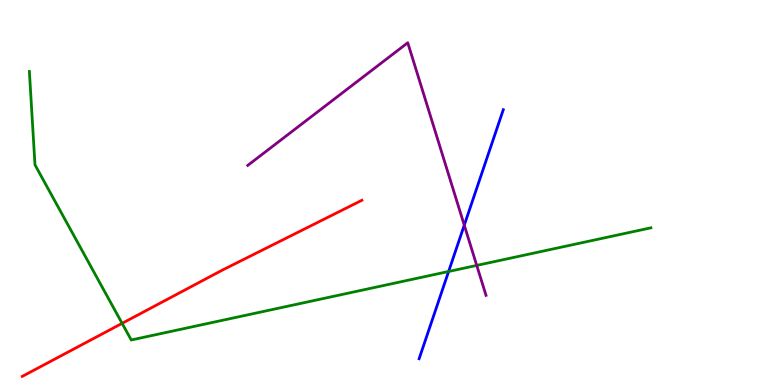[{'lines': ['blue', 'red'], 'intersections': []}, {'lines': ['green', 'red'], 'intersections': [{'x': 1.58, 'y': 1.6}]}, {'lines': ['purple', 'red'], 'intersections': []}, {'lines': ['blue', 'green'], 'intersections': [{'x': 5.79, 'y': 2.95}]}, {'lines': ['blue', 'purple'], 'intersections': [{'x': 5.99, 'y': 4.15}]}, {'lines': ['green', 'purple'], 'intersections': [{'x': 6.15, 'y': 3.11}]}]